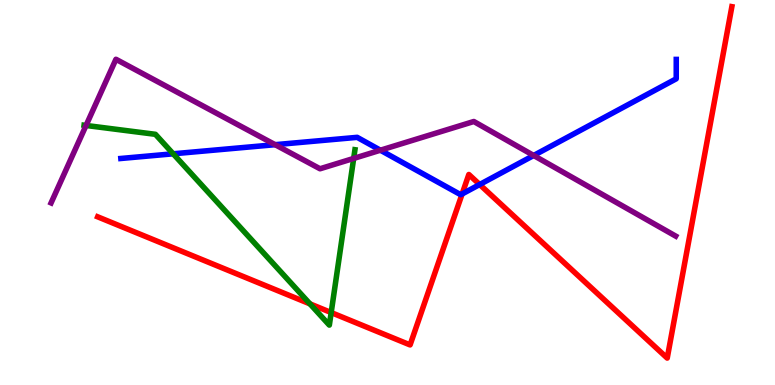[{'lines': ['blue', 'red'], 'intersections': [{'x': 5.96, 'y': 4.96}, {'x': 6.19, 'y': 5.21}]}, {'lines': ['green', 'red'], 'intersections': [{'x': 4.0, 'y': 2.11}, {'x': 4.27, 'y': 1.88}]}, {'lines': ['purple', 'red'], 'intersections': []}, {'lines': ['blue', 'green'], 'intersections': [{'x': 2.23, 'y': 6.01}]}, {'lines': ['blue', 'purple'], 'intersections': [{'x': 3.55, 'y': 6.24}, {'x': 4.91, 'y': 6.1}, {'x': 6.89, 'y': 5.96}]}, {'lines': ['green', 'purple'], 'intersections': [{'x': 1.11, 'y': 6.74}, {'x': 4.56, 'y': 5.89}]}]